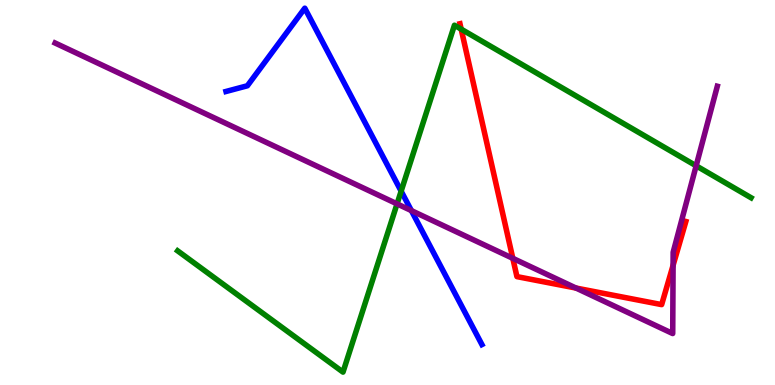[{'lines': ['blue', 'red'], 'intersections': []}, {'lines': ['green', 'red'], 'intersections': [{'x': 5.95, 'y': 9.24}]}, {'lines': ['purple', 'red'], 'intersections': [{'x': 6.62, 'y': 3.29}, {'x': 7.43, 'y': 2.52}, {'x': 8.68, 'y': 3.11}]}, {'lines': ['blue', 'green'], 'intersections': [{'x': 5.18, 'y': 5.03}]}, {'lines': ['blue', 'purple'], 'intersections': [{'x': 5.31, 'y': 4.53}]}, {'lines': ['green', 'purple'], 'intersections': [{'x': 5.12, 'y': 4.7}, {'x': 8.98, 'y': 5.69}]}]